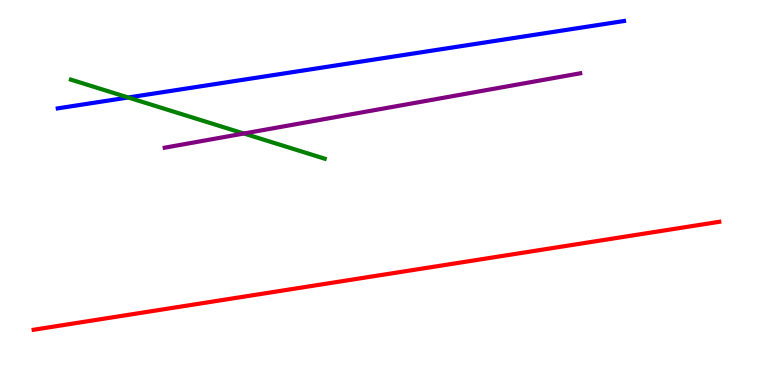[{'lines': ['blue', 'red'], 'intersections': []}, {'lines': ['green', 'red'], 'intersections': []}, {'lines': ['purple', 'red'], 'intersections': []}, {'lines': ['blue', 'green'], 'intersections': [{'x': 1.65, 'y': 7.47}]}, {'lines': ['blue', 'purple'], 'intersections': []}, {'lines': ['green', 'purple'], 'intersections': [{'x': 3.15, 'y': 6.53}]}]